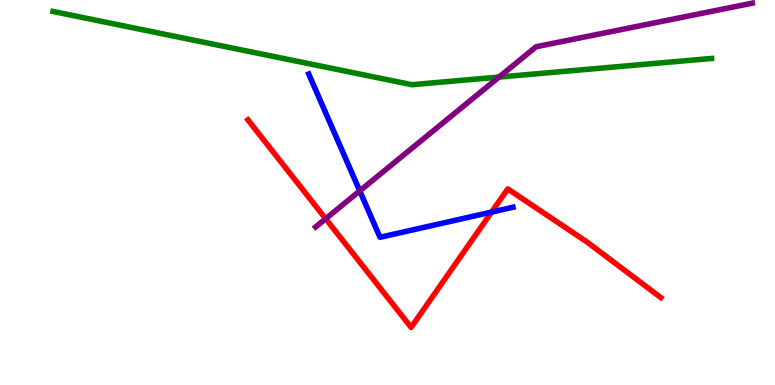[{'lines': ['blue', 'red'], 'intersections': [{'x': 6.34, 'y': 4.49}]}, {'lines': ['green', 'red'], 'intersections': []}, {'lines': ['purple', 'red'], 'intersections': [{'x': 4.2, 'y': 4.32}]}, {'lines': ['blue', 'green'], 'intersections': []}, {'lines': ['blue', 'purple'], 'intersections': [{'x': 4.64, 'y': 5.04}]}, {'lines': ['green', 'purple'], 'intersections': [{'x': 6.44, 'y': 8.0}]}]